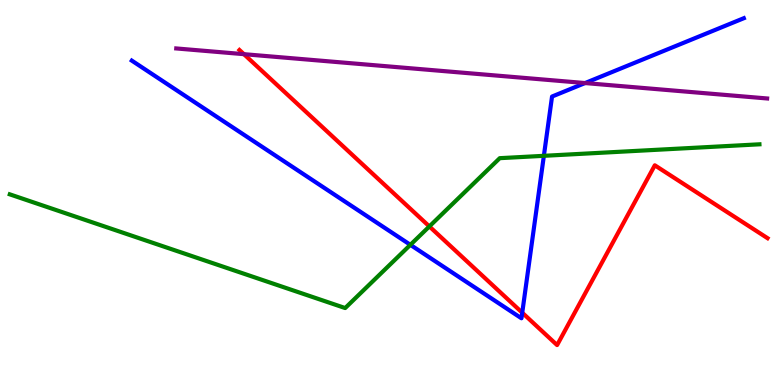[{'lines': ['blue', 'red'], 'intersections': [{'x': 6.74, 'y': 1.88}]}, {'lines': ['green', 'red'], 'intersections': [{'x': 5.54, 'y': 4.12}]}, {'lines': ['purple', 'red'], 'intersections': [{'x': 3.15, 'y': 8.59}]}, {'lines': ['blue', 'green'], 'intersections': [{'x': 5.3, 'y': 3.64}, {'x': 7.02, 'y': 5.95}]}, {'lines': ['blue', 'purple'], 'intersections': [{'x': 7.55, 'y': 7.84}]}, {'lines': ['green', 'purple'], 'intersections': []}]